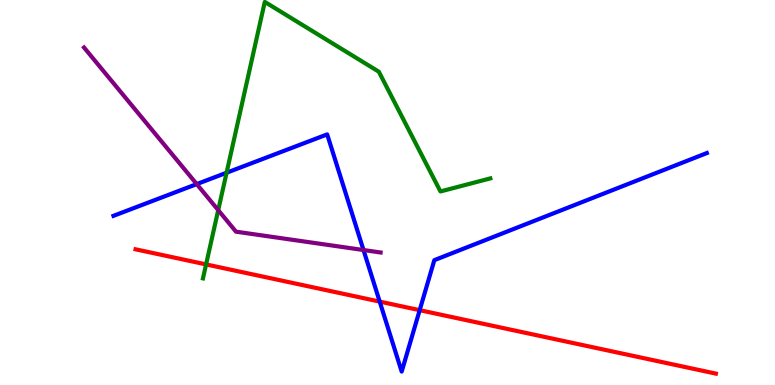[{'lines': ['blue', 'red'], 'intersections': [{'x': 4.9, 'y': 2.17}, {'x': 5.42, 'y': 1.94}]}, {'lines': ['green', 'red'], 'intersections': [{'x': 2.66, 'y': 3.13}]}, {'lines': ['purple', 'red'], 'intersections': []}, {'lines': ['blue', 'green'], 'intersections': [{'x': 2.92, 'y': 5.51}]}, {'lines': ['blue', 'purple'], 'intersections': [{'x': 2.54, 'y': 5.22}, {'x': 4.69, 'y': 3.51}]}, {'lines': ['green', 'purple'], 'intersections': [{'x': 2.82, 'y': 4.54}]}]